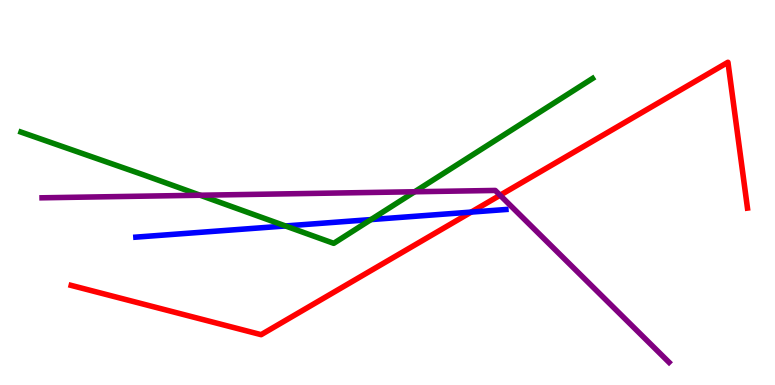[{'lines': ['blue', 'red'], 'intersections': [{'x': 6.08, 'y': 4.49}]}, {'lines': ['green', 'red'], 'intersections': []}, {'lines': ['purple', 'red'], 'intersections': [{'x': 6.45, 'y': 4.93}]}, {'lines': ['blue', 'green'], 'intersections': [{'x': 3.68, 'y': 4.13}, {'x': 4.79, 'y': 4.3}]}, {'lines': ['blue', 'purple'], 'intersections': []}, {'lines': ['green', 'purple'], 'intersections': [{'x': 2.58, 'y': 4.93}, {'x': 5.35, 'y': 5.02}]}]